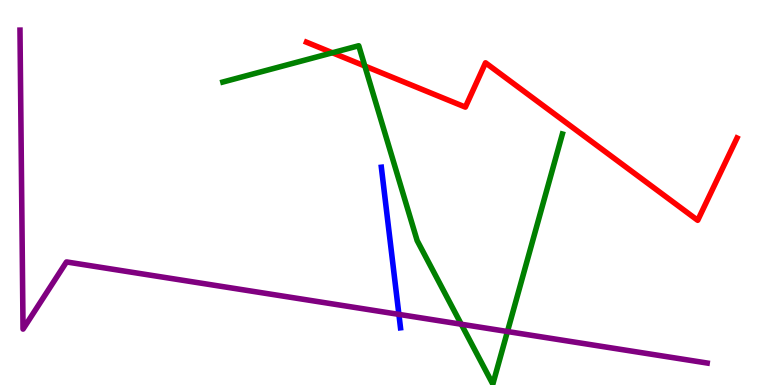[{'lines': ['blue', 'red'], 'intersections': []}, {'lines': ['green', 'red'], 'intersections': [{'x': 4.29, 'y': 8.63}, {'x': 4.71, 'y': 8.29}]}, {'lines': ['purple', 'red'], 'intersections': []}, {'lines': ['blue', 'green'], 'intersections': []}, {'lines': ['blue', 'purple'], 'intersections': [{'x': 5.15, 'y': 1.83}]}, {'lines': ['green', 'purple'], 'intersections': [{'x': 5.95, 'y': 1.58}, {'x': 6.55, 'y': 1.39}]}]